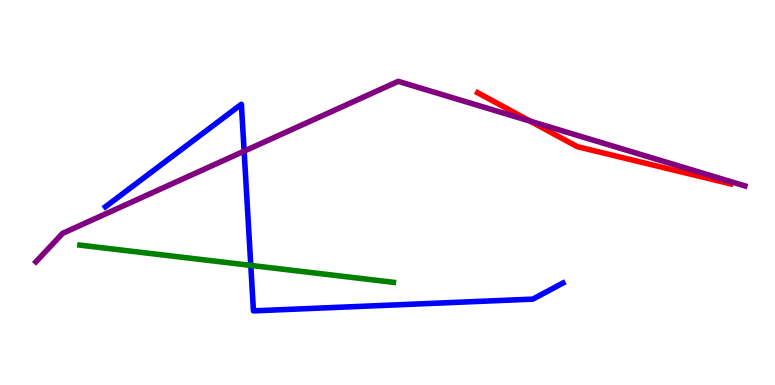[{'lines': ['blue', 'red'], 'intersections': []}, {'lines': ['green', 'red'], 'intersections': []}, {'lines': ['purple', 'red'], 'intersections': [{'x': 6.84, 'y': 6.85}]}, {'lines': ['blue', 'green'], 'intersections': [{'x': 3.24, 'y': 3.11}]}, {'lines': ['blue', 'purple'], 'intersections': [{'x': 3.15, 'y': 6.07}]}, {'lines': ['green', 'purple'], 'intersections': []}]